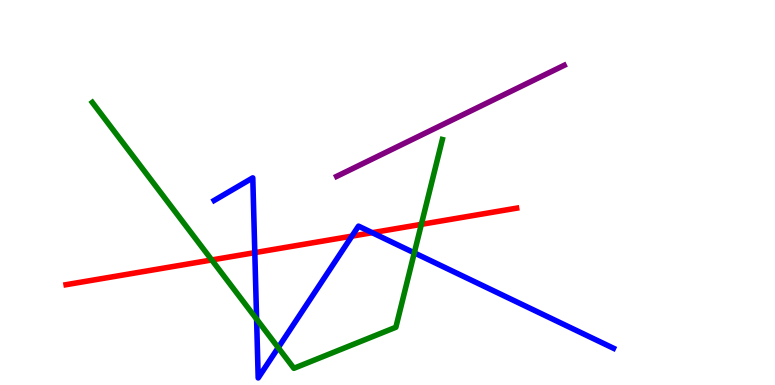[{'lines': ['blue', 'red'], 'intersections': [{'x': 3.29, 'y': 3.44}, {'x': 4.54, 'y': 3.87}, {'x': 4.8, 'y': 3.96}]}, {'lines': ['green', 'red'], 'intersections': [{'x': 2.73, 'y': 3.25}, {'x': 5.44, 'y': 4.17}]}, {'lines': ['purple', 'red'], 'intersections': []}, {'lines': ['blue', 'green'], 'intersections': [{'x': 3.31, 'y': 1.71}, {'x': 3.59, 'y': 0.97}, {'x': 5.35, 'y': 3.43}]}, {'lines': ['blue', 'purple'], 'intersections': []}, {'lines': ['green', 'purple'], 'intersections': []}]